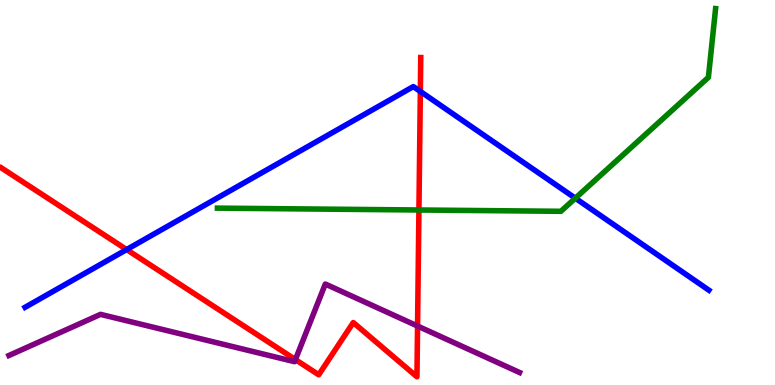[{'lines': ['blue', 'red'], 'intersections': [{'x': 1.63, 'y': 3.52}, {'x': 5.42, 'y': 7.62}]}, {'lines': ['green', 'red'], 'intersections': [{'x': 5.41, 'y': 4.55}]}, {'lines': ['purple', 'red'], 'intersections': [{'x': 3.81, 'y': 0.66}, {'x': 5.39, 'y': 1.53}]}, {'lines': ['blue', 'green'], 'intersections': [{'x': 7.42, 'y': 4.85}]}, {'lines': ['blue', 'purple'], 'intersections': []}, {'lines': ['green', 'purple'], 'intersections': []}]